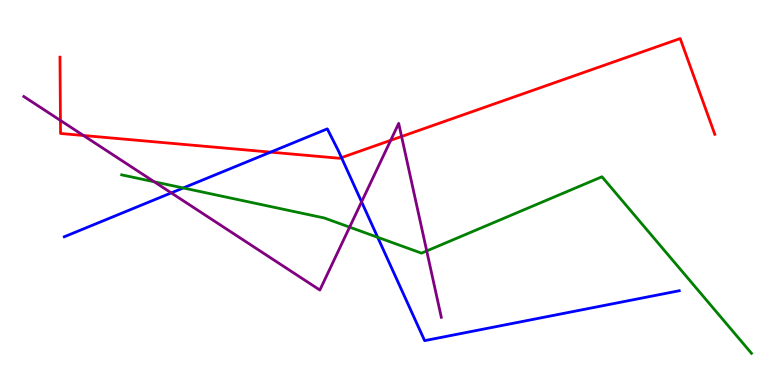[{'lines': ['blue', 'red'], 'intersections': [{'x': 3.49, 'y': 6.05}, {'x': 4.41, 'y': 5.91}]}, {'lines': ['green', 'red'], 'intersections': []}, {'lines': ['purple', 'red'], 'intersections': [{'x': 0.78, 'y': 6.87}, {'x': 1.08, 'y': 6.48}, {'x': 5.04, 'y': 6.36}, {'x': 5.18, 'y': 6.45}]}, {'lines': ['blue', 'green'], 'intersections': [{'x': 2.36, 'y': 5.12}, {'x': 4.87, 'y': 3.84}]}, {'lines': ['blue', 'purple'], 'intersections': [{'x': 2.21, 'y': 4.99}, {'x': 4.67, 'y': 4.76}]}, {'lines': ['green', 'purple'], 'intersections': [{'x': 1.99, 'y': 5.28}, {'x': 4.51, 'y': 4.1}, {'x': 5.51, 'y': 3.48}]}]